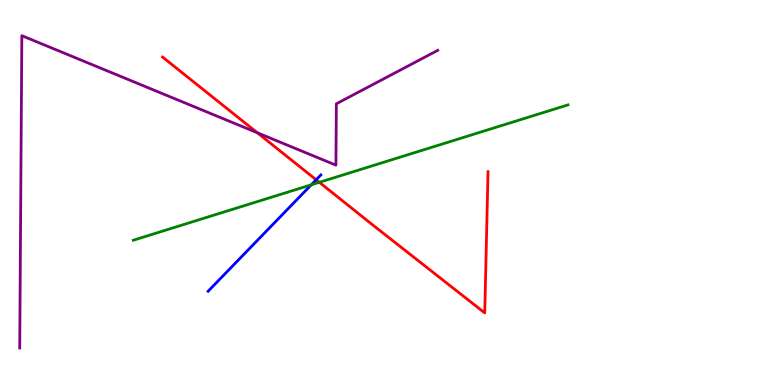[{'lines': ['blue', 'red'], 'intersections': [{'x': 4.08, 'y': 5.33}]}, {'lines': ['green', 'red'], 'intersections': [{'x': 4.12, 'y': 5.26}]}, {'lines': ['purple', 'red'], 'intersections': [{'x': 3.32, 'y': 6.55}]}, {'lines': ['blue', 'green'], 'intersections': [{'x': 4.02, 'y': 5.2}]}, {'lines': ['blue', 'purple'], 'intersections': []}, {'lines': ['green', 'purple'], 'intersections': []}]